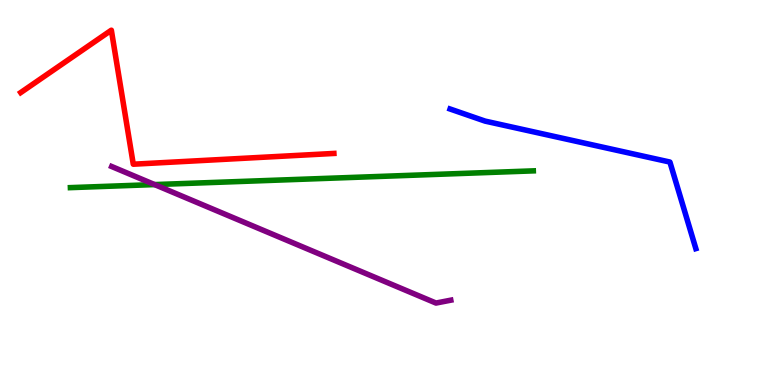[{'lines': ['blue', 'red'], 'intersections': []}, {'lines': ['green', 'red'], 'intersections': []}, {'lines': ['purple', 'red'], 'intersections': []}, {'lines': ['blue', 'green'], 'intersections': []}, {'lines': ['blue', 'purple'], 'intersections': []}, {'lines': ['green', 'purple'], 'intersections': [{'x': 1.99, 'y': 5.21}]}]